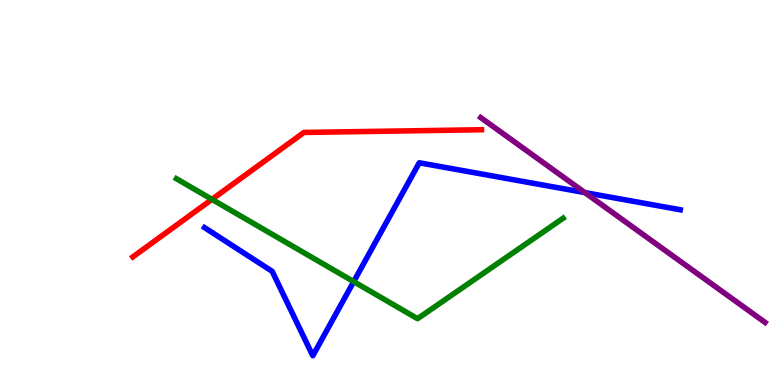[{'lines': ['blue', 'red'], 'intersections': []}, {'lines': ['green', 'red'], 'intersections': [{'x': 2.73, 'y': 4.82}]}, {'lines': ['purple', 'red'], 'intersections': []}, {'lines': ['blue', 'green'], 'intersections': [{'x': 4.56, 'y': 2.69}]}, {'lines': ['blue', 'purple'], 'intersections': [{'x': 7.55, 'y': 5.0}]}, {'lines': ['green', 'purple'], 'intersections': []}]